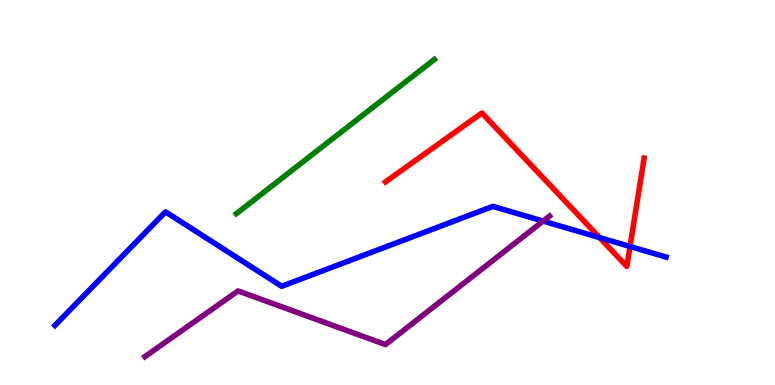[{'lines': ['blue', 'red'], 'intersections': [{'x': 7.74, 'y': 3.83}, {'x': 8.13, 'y': 3.6}]}, {'lines': ['green', 'red'], 'intersections': []}, {'lines': ['purple', 'red'], 'intersections': []}, {'lines': ['blue', 'green'], 'intersections': []}, {'lines': ['blue', 'purple'], 'intersections': [{'x': 7.01, 'y': 4.26}]}, {'lines': ['green', 'purple'], 'intersections': []}]